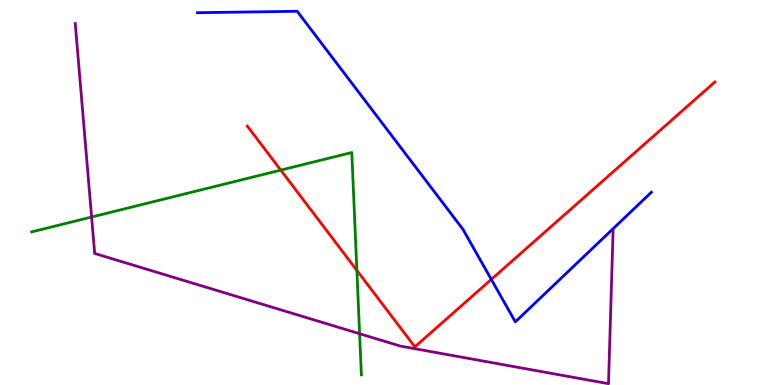[{'lines': ['blue', 'red'], 'intersections': [{'x': 6.34, 'y': 2.74}]}, {'lines': ['green', 'red'], 'intersections': [{'x': 3.62, 'y': 5.58}, {'x': 4.6, 'y': 2.98}]}, {'lines': ['purple', 'red'], 'intersections': []}, {'lines': ['blue', 'green'], 'intersections': []}, {'lines': ['blue', 'purple'], 'intersections': []}, {'lines': ['green', 'purple'], 'intersections': [{'x': 1.18, 'y': 4.36}, {'x': 4.64, 'y': 1.33}]}]